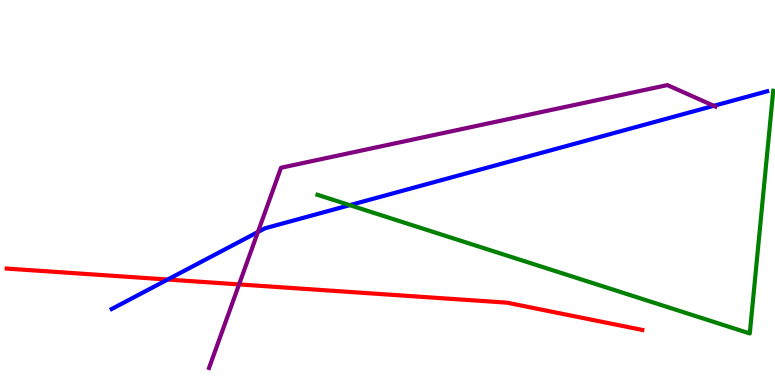[{'lines': ['blue', 'red'], 'intersections': [{'x': 2.16, 'y': 2.74}]}, {'lines': ['green', 'red'], 'intersections': []}, {'lines': ['purple', 'red'], 'intersections': [{'x': 3.08, 'y': 2.61}]}, {'lines': ['blue', 'green'], 'intersections': [{'x': 4.51, 'y': 4.67}]}, {'lines': ['blue', 'purple'], 'intersections': [{'x': 3.33, 'y': 3.97}, {'x': 9.21, 'y': 7.25}]}, {'lines': ['green', 'purple'], 'intersections': []}]